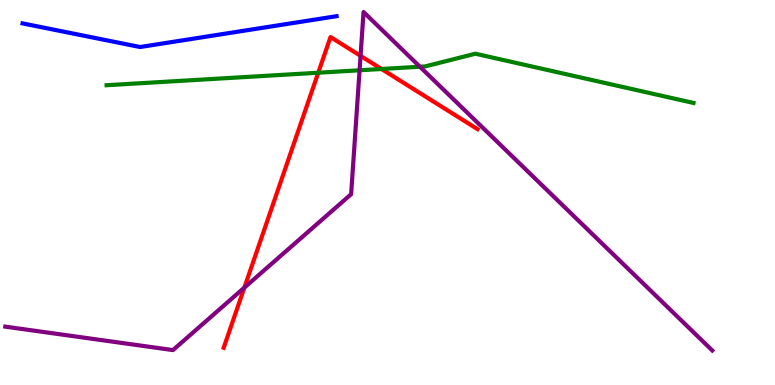[{'lines': ['blue', 'red'], 'intersections': []}, {'lines': ['green', 'red'], 'intersections': [{'x': 4.11, 'y': 8.11}, {'x': 4.92, 'y': 8.21}]}, {'lines': ['purple', 'red'], 'intersections': [{'x': 3.15, 'y': 2.53}, {'x': 4.65, 'y': 8.55}]}, {'lines': ['blue', 'green'], 'intersections': []}, {'lines': ['blue', 'purple'], 'intersections': []}, {'lines': ['green', 'purple'], 'intersections': [{'x': 4.64, 'y': 8.17}, {'x': 5.42, 'y': 8.27}]}]